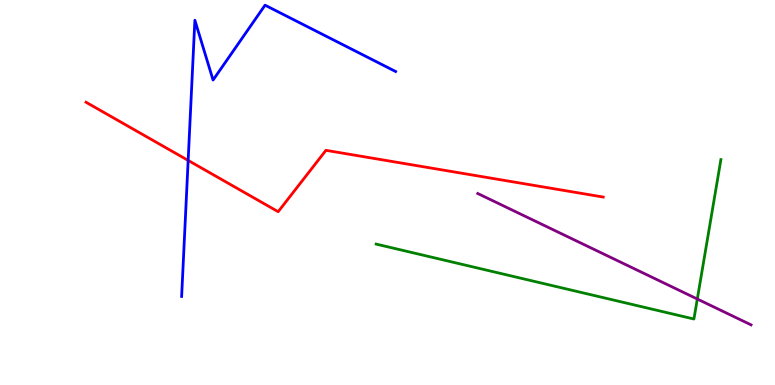[{'lines': ['blue', 'red'], 'intersections': [{'x': 2.43, 'y': 5.83}]}, {'lines': ['green', 'red'], 'intersections': []}, {'lines': ['purple', 'red'], 'intersections': []}, {'lines': ['blue', 'green'], 'intersections': []}, {'lines': ['blue', 'purple'], 'intersections': []}, {'lines': ['green', 'purple'], 'intersections': [{'x': 9.0, 'y': 2.23}]}]